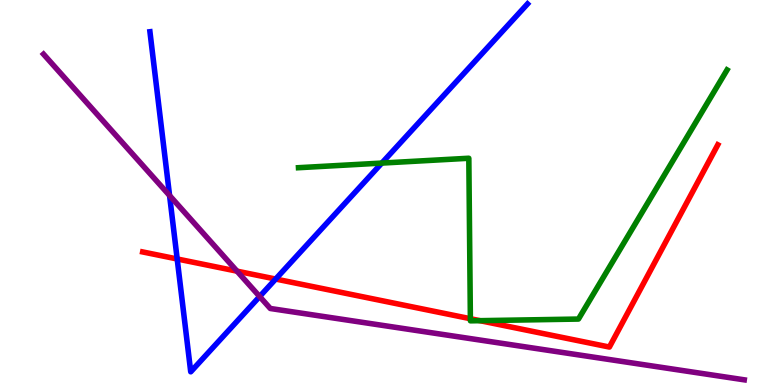[{'lines': ['blue', 'red'], 'intersections': [{'x': 2.29, 'y': 3.27}, {'x': 3.56, 'y': 2.75}]}, {'lines': ['green', 'red'], 'intersections': [{'x': 6.07, 'y': 1.72}, {'x': 6.19, 'y': 1.67}]}, {'lines': ['purple', 'red'], 'intersections': [{'x': 3.06, 'y': 2.96}]}, {'lines': ['blue', 'green'], 'intersections': [{'x': 4.93, 'y': 5.76}]}, {'lines': ['blue', 'purple'], 'intersections': [{'x': 2.19, 'y': 4.92}, {'x': 3.35, 'y': 2.3}]}, {'lines': ['green', 'purple'], 'intersections': []}]